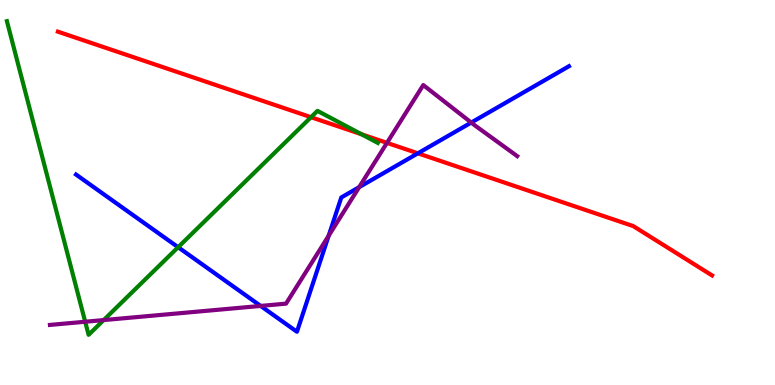[{'lines': ['blue', 'red'], 'intersections': [{'x': 5.39, 'y': 6.02}]}, {'lines': ['green', 'red'], 'intersections': [{'x': 4.01, 'y': 6.96}, {'x': 4.67, 'y': 6.51}]}, {'lines': ['purple', 'red'], 'intersections': [{'x': 4.99, 'y': 6.29}]}, {'lines': ['blue', 'green'], 'intersections': [{'x': 2.3, 'y': 3.58}]}, {'lines': ['blue', 'purple'], 'intersections': [{'x': 3.36, 'y': 2.05}, {'x': 4.24, 'y': 3.88}, {'x': 4.63, 'y': 5.14}, {'x': 6.08, 'y': 6.82}]}, {'lines': ['green', 'purple'], 'intersections': [{'x': 1.1, 'y': 1.64}, {'x': 1.34, 'y': 1.69}]}]